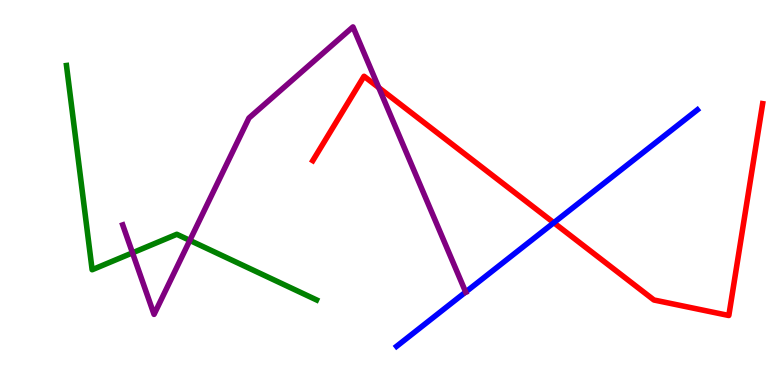[{'lines': ['blue', 'red'], 'intersections': [{'x': 7.15, 'y': 4.22}]}, {'lines': ['green', 'red'], 'intersections': []}, {'lines': ['purple', 'red'], 'intersections': [{'x': 4.89, 'y': 7.72}]}, {'lines': ['blue', 'green'], 'intersections': []}, {'lines': ['blue', 'purple'], 'intersections': [{'x': 6.01, 'y': 2.42}]}, {'lines': ['green', 'purple'], 'intersections': [{'x': 1.71, 'y': 3.43}, {'x': 2.45, 'y': 3.76}]}]